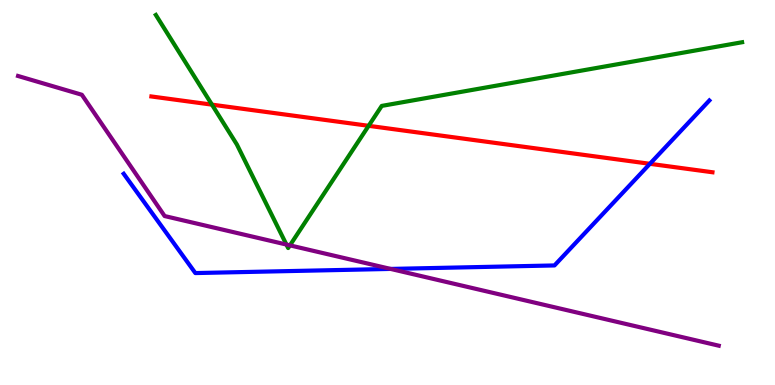[{'lines': ['blue', 'red'], 'intersections': [{'x': 8.39, 'y': 5.75}]}, {'lines': ['green', 'red'], 'intersections': [{'x': 2.73, 'y': 7.28}, {'x': 4.76, 'y': 6.73}]}, {'lines': ['purple', 'red'], 'intersections': []}, {'lines': ['blue', 'green'], 'intersections': []}, {'lines': ['blue', 'purple'], 'intersections': [{'x': 5.04, 'y': 3.02}]}, {'lines': ['green', 'purple'], 'intersections': [{'x': 3.7, 'y': 3.65}, {'x': 3.74, 'y': 3.63}]}]